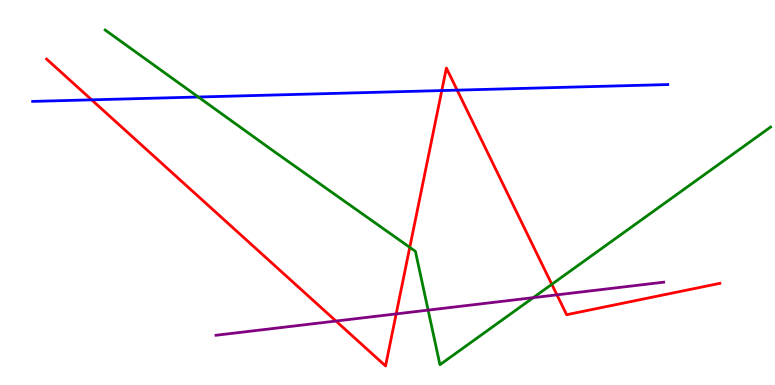[{'lines': ['blue', 'red'], 'intersections': [{'x': 1.18, 'y': 7.41}, {'x': 5.7, 'y': 7.65}, {'x': 5.9, 'y': 7.66}]}, {'lines': ['green', 'red'], 'intersections': [{'x': 5.29, 'y': 3.58}, {'x': 7.12, 'y': 2.62}]}, {'lines': ['purple', 'red'], 'intersections': [{'x': 4.34, 'y': 1.66}, {'x': 5.11, 'y': 1.85}, {'x': 7.19, 'y': 2.34}]}, {'lines': ['blue', 'green'], 'intersections': [{'x': 2.56, 'y': 7.48}]}, {'lines': ['blue', 'purple'], 'intersections': []}, {'lines': ['green', 'purple'], 'intersections': [{'x': 5.52, 'y': 1.95}, {'x': 6.88, 'y': 2.27}]}]